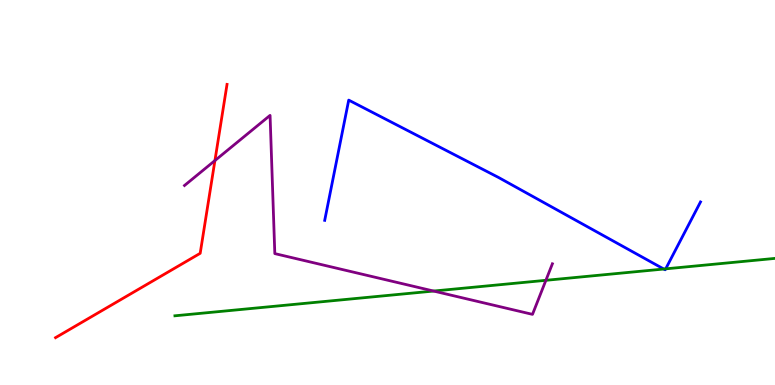[{'lines': ['blue', 'red'], 'intersections': []}, {'lines': ['green', 'red'], 'intersections': []}, {'lines': ['purple', 'red'], 'intersections': [{'x': 2.77, 'y': 5.83}]}, {'lines': ['blue', 'green'], 'intersections': [{'x': 8.56, 'y': 3.01}, {'x': 8.59, 'y': 3.02}]}, {'lines': ['blue', 'purple'], 'intersections': []}, {'lines': ['green', 'purple'], 'intersections': [{'x': 5.59, 'y': 2.44}, {'x': 7.04, 'y': 2.72}]}]